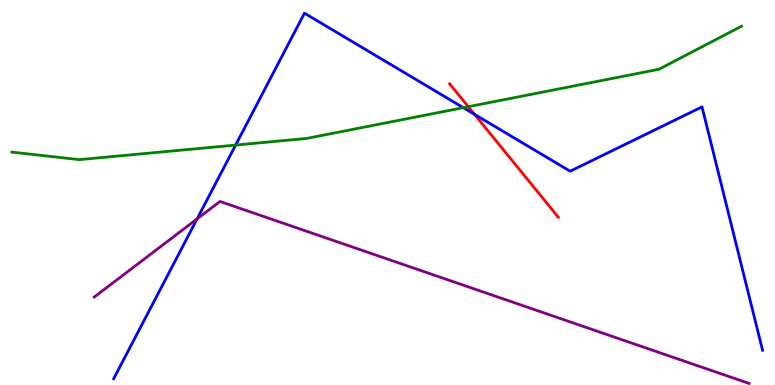[{'lines': ['blue', 'red'], 'intersections': [{'x': 6.12, 'y': 7.03}]}, {'lines': ['green', 'red'], 'intersections': [{'x': 6.04, 'y': 7.23}]}, {'lines': ['purple', 'red'], 'intersections': []}, {'lines': ['blue', 'green'], 'intersections': [{'x': 3.04, 'y': 6.23}, {'x': 5.98, 'y': 7.2}]}, {'lines': ['blue', 'purple'], 'intersections': [{'x': 2.54, 'y': 4.32}]}, {'lines': ['green', 'purple'], 'intersections': []}]